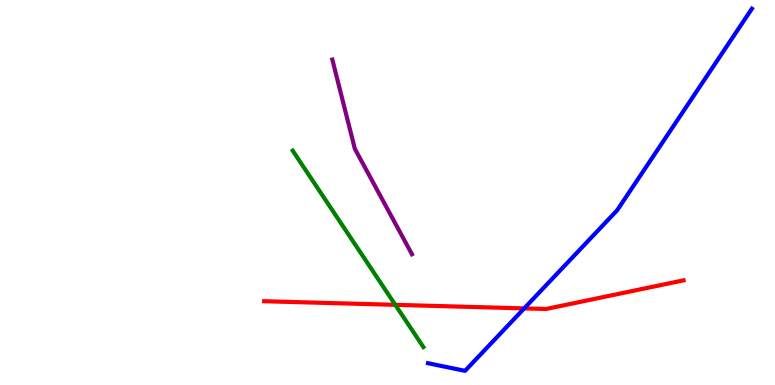[{'lines': ['blue', 'red'], 'intersections': [{'x': 6.76, 'y': 1.99}]}, {'lines': ['green', 'red'], 'intersections': [{'x': 5.1, 'y': 2.08}]}, {'lines': ['purple', 'red'], 'intersections': []}, {'lines': ['blue', 'green'], 'intersections': []}, {'lines': ['blue', 'purple'], 'intersections': []}, {'lines': ['green', 'purple'], 'intersections': []}]